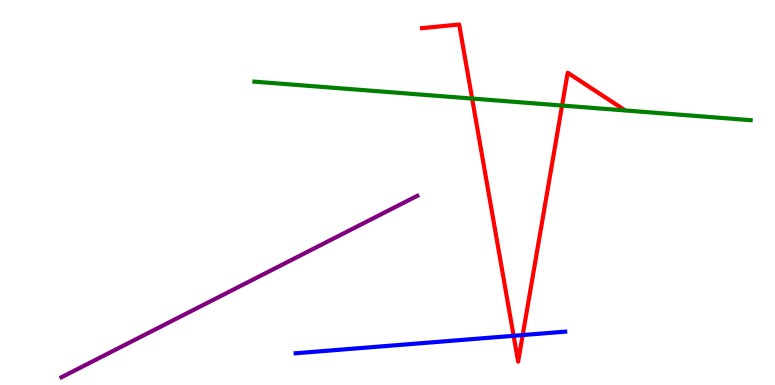[{'lines': ['blue', 'red'], 'intersections': [{'x': 6.63, 'y': 1.28}, {'x': 6.74, 'y': 1.3}]}, {'lines': ['green', 'red'], 'intersections': [{'x': 6.09, 'y': 7.44}, {'x': 7.25, 'y': 7.26}]}, {'lines': ['purple', 'red'], 'intersections': []}, {'lines': ['blue', 'green'], 'intersections': []}, {'lines': ['blue', 'purple'], 'intersections': []}, {'lines': ['green', 'purple'], 'intersections': []}]